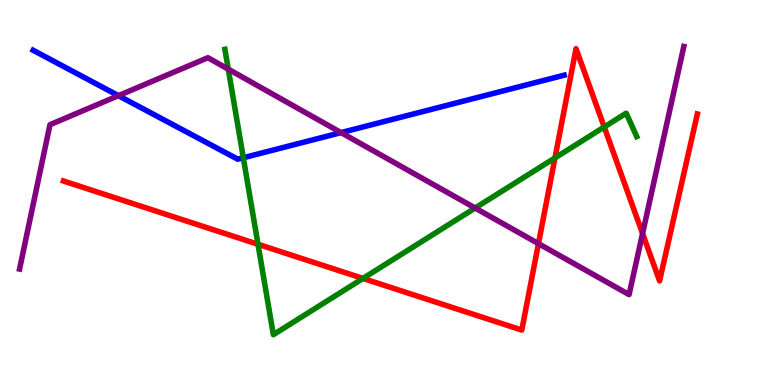[{'lines': ['blue', 'red'], 'intersections': []}, {'lines': ['green', 'red'], 'intersections': [{'x': 3.33, 'y': 3.66}, {'x': 4.68, 'y': 2.77}, {'x': 7.16, 'y': 5.9}, {'x': 7.8, 'y': 6.7}]}, {'lines': ['purple', 'red'], 'intersections': [{'x': 6.95, 'y': 3.67}, {'x': 8.29, 'y': 3.93}]}, {'lines': ['blue', 'green'], 'intersections': [{'x': 3.14, 'y': 5.9}]}, {'lines': ['blue', 'purple'], 'intersections': [{'x': 1.53, 'y': 7.52}, {'x': 4.4, 'y': 6.56}]}, {'lines': ['green', 'purple'], 'intersections': [{'x': 2.95, 'y': 8.2}, {'x': 6.13, 'y': 4.6}]}]